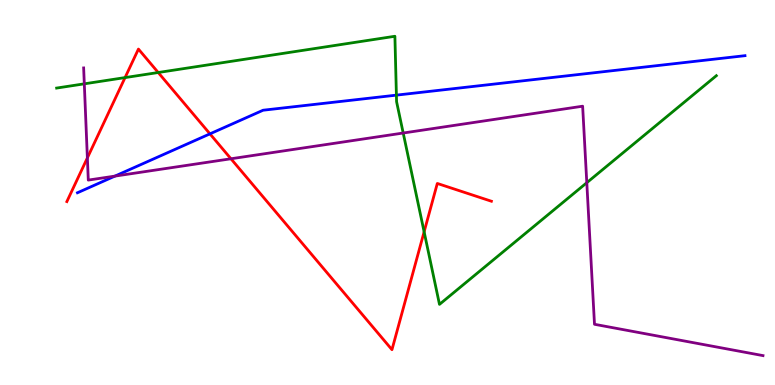[{'lines': ['blue', 'red'], 'intersections': [{'x': 2.71, 'y': 6.52}]}, {'lines': ['green', 'red'], 'intersections': [{'x': 1.61, 'y': 7.98}, {'x': 2.04, 'y': 8.12}, {'x': 5.47, 'y': 3.98}]}, {'lines': ['purple', 'red'], 'intersections': [{'x': 1.13, 'y': 5.9}, {'x': 2.98, 'y': 5.88}]}, {'lines': ['blue', 'green'], 'intersections': [{'x': 5.11, 'y': 7.53}]}, {'lines': ['blue', 'purple'], 'intersections': [{'x': 1.48, 'y': 5.43}]}, {'lines': ['green', 'purple'], 'intersections': [{'x': 1.09, 'y': 7.82}, {'x': 5.2, 'y': 6.54}, {'x': 7.57, 'y': 5.25}]}]